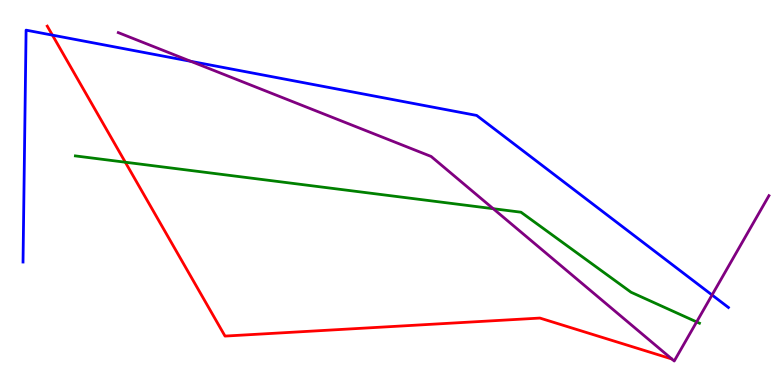[{'lines': ['blue', 'red'], 'intersections': [{'x': 0.676, 'y': 9.09}]}, {'lines': ['green', 'red'], 'intersections': [{'x': 1.62, 'y': 5.79}]}, {'lines': ['purple', 'red'], 'intersections': []}, {'lines': ['blue', 'green'], 'intersections': []}, {'lines': ['blue', 'purple'], 'intersections': [{'x': 2.46, 'y': 8.41}, {'x': 9.19, 'y': 2.34}]}, {'lines': ['green', 'purple'], 'intersections': [{'x': 6.36, 'y': 4.58}, {'x': 8.99, 'y': 1.64}]}]